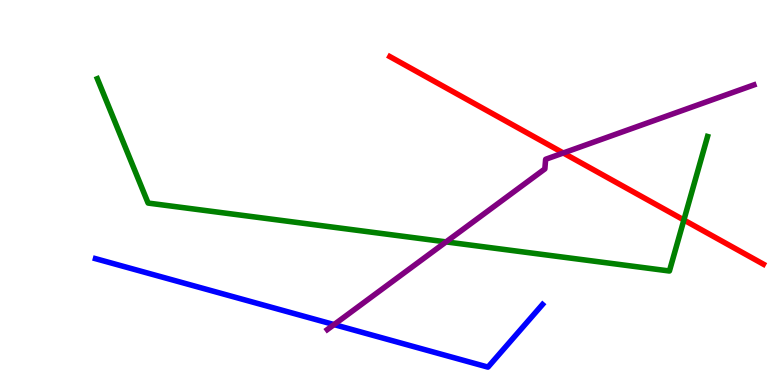[{'lines': ['blue', 'red'], 'intersections': []}, {'lines': ['green', 'red'], 'intersections': [{'x': 8.82, 'y': 4.29}]}, {'lines': ['purple', 'red'], 'intersections': [{'x': 7.27, 'y': 6.03}]}, {'lines': ['blue', 'green'], 'intersections': []}, {'lines': ['blue', 'purple'], 'intersections': [{'x': 4.31, 'y': 1.57}]}, {'lines': ['green', 'purple'], 'intersections': [{'x': 5.76, 'y': 3.72}]}]